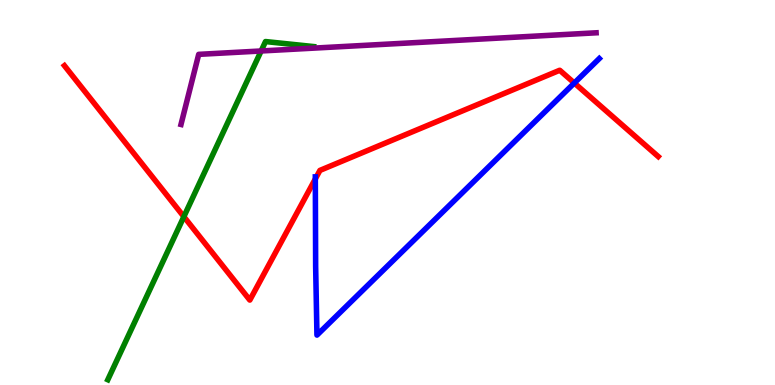[{'lines': ['blue', 'red'], 'intersections': [{'x': 4.07, 'y': 5.35}, {'x': 7.41, 'y': 7.84}]}, {'lines': ['green', 'red'], 'intersections': [{'x': 2.37, 'y': 4.37}]}, {'lines': ['purple', 'red'], 'intersections': []}, {'lines': ['blue', 'green'], 'intersections': []}, {'lines': ['blue', 'purple'], 'intersections': []}, {'lines': ['green', 'purple'], 'intersections': [{'x': 3.37, 'y': 8.68}]}]